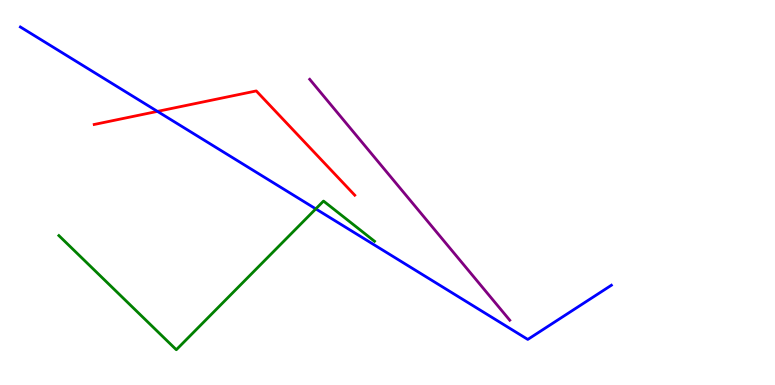[{'lines': ['blue', 'red'], 'intersections': [{'x': 2.03, 'y': 7.11}]}, {'lines': ['green', 'red'], 'intersections': []}, {'lines': ['purple', 'red'], 'intersections': []}, {'lines': ['blue', 'green'], 'intersections': [{'x': 4.07, 'y': 4.57}]}, {'lines': ['blue', 'purple'], 'intersections': []}, {'lines': ['green', 'purple'], 'intersections': []}]